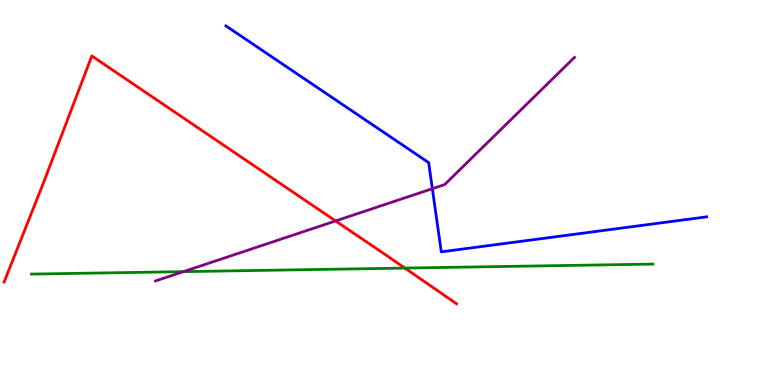[{'lines': ['blue', 'red'], 'intersections': []}, {'lines': ['green', 'red'], 'intersections': [{'x': 5.22, 'y': 3.04}]}, {'lines': ['purple', 'red'], 'intersections': [{'x': 4.33, 'y': 4.26}]}, {'lines': ['blue', 'green'], 'intersections': []}, {'lines': ['blue', 'purple'], 'intersections': [{'x': 5.58, 'y': 5.1}]}, {'lines': ['green', 'purple'], 'intersections': [{'x': 2.37, 'y': 2.94}]}]